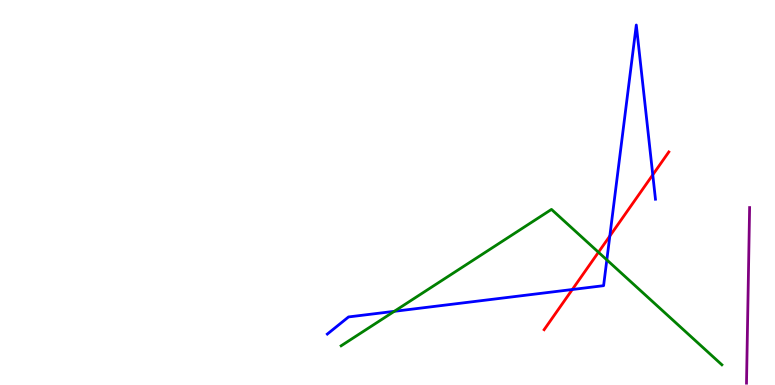[{'lines': ['blue', 'red'], 'intersections': [{'x': 7.38, 'y': 2.48}, {'x': 7.87, 'y': 3.87}, {'x': 8.42, 'y': 5.46}]}, {'lines': ['green', 'red'], 'intersections': [{'x': 7.72, 'y': 3.45}]}, {'lines': ['purple', 'red'], 'intersections': []}, {'lines': ['blue', 'green'], 'intersections': [{'x': 5.09, 'y': 1.91}, {'x': 7.83, 'y': 3.25}]}, {'lines': ['blue', 'purple'], 'intersections': []}, {'lines': ['green', 'purple'], 'intersections': []}]